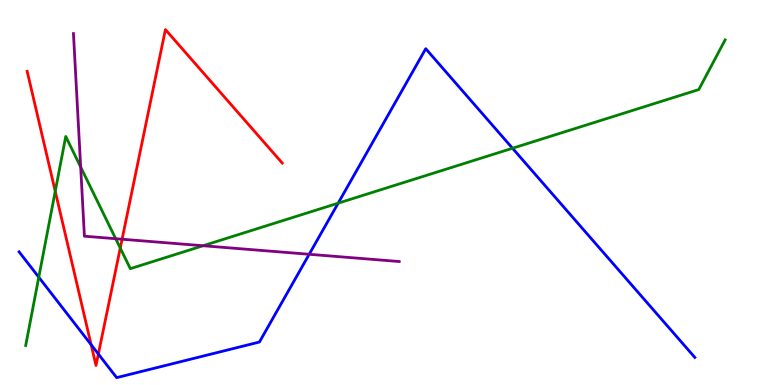[{'lines': ['blue', 'red'], 'intersections': [{'x': 1.18, 'y': 1.05}, {'x': 1.27, 'y': 0.804}]}, {'lines': ['green', 'red'], 'intersections': [{'x': 0.713, 'y': 5.03}, {'x': 1.55, 'y': 3.56}]}, {'lines': ['purple', 'red'], 'intersections': [{'x': 1.58, 'y': 3.79}]}, {'lines': ['blue', 'green'], 'intersections': [{'x': 0.5, 'y': 2.8}, {'x': 4.36, 'y': 4.72}, {'x': 6.61, 'y': 6.15}]}, {'lines': ['blue', 'purple'], 'intersections': [{'x': 3.99, 'y': 3.4}]}, {'lines': ['green', 'purple'], 'intersections': [{'x': 1.04, 'y': 5.66}, {'x': 1.49, 'y': 3.8}, {'x': 2.62, 'y': 3.62}]}]